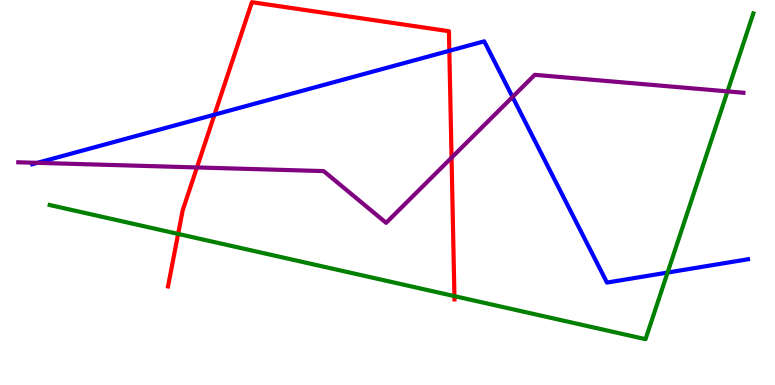[{'lines': ['blue', 'red'], 'intersections': [{'x': 2.77, 'y': 7.02}, {'x': 5.8, 'y': 8.68}]}, {'lines': ['green', 'red'], 'intersections': [{'x': 2.3, 'y': 3.92}, {'x': 5.86, 'y': 2.31}]}, {'lines': ['purple', 'red'], 'intersections': [{'x': 2.54, 'y': 5.65}, {'x': 5.83, 'y': 5.9}]}, {'lines': ['blue', 'green'], 'intersections': [{'x': 8.61, 'y': 2.92}]}, {'lines': ['blue', 'purple'], 'intersections': [{'x': 0.482, 'y': 5.77}, {'x': 6.61, 'y': 7.48}]}, {'lines': ['green', 'purple'], 'intersections': [{'x': 9.39, 'y': 7.63}]}]